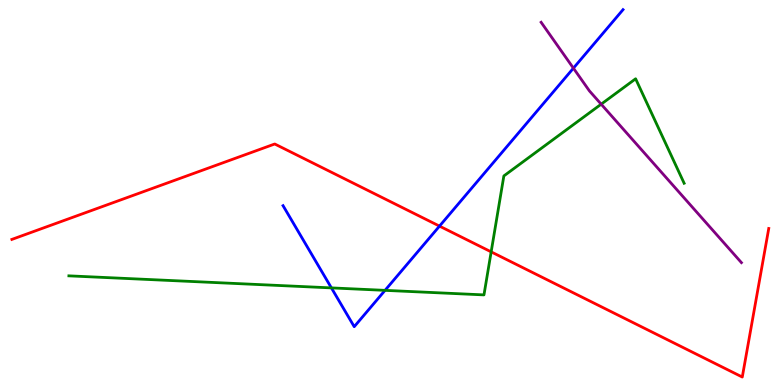[{'lines': ['blue', 'red'], 'intersections': [{'x': 5.67, 'y': 4.13}]}, {'lines': ['green', 'red'], 'intersections': [{'x': 6.34, 'y': 3.46}]}, {'lines': ['purple', 'red'], 'intersections': []}, {'lines': ['blue', 'green'], 'intersections': [{'x': 4.28, 'y': 2.52}, {'x': 4.97, 'y': 2.46}]}, {'lines': ['blue', 'purple'], 'intersections': [{'x': 7.4, 'y': 8.23}]}, {'lines': ['green', 'purple'], 'intersections': [{'x': 7.76, 'y': 7.29}]}]